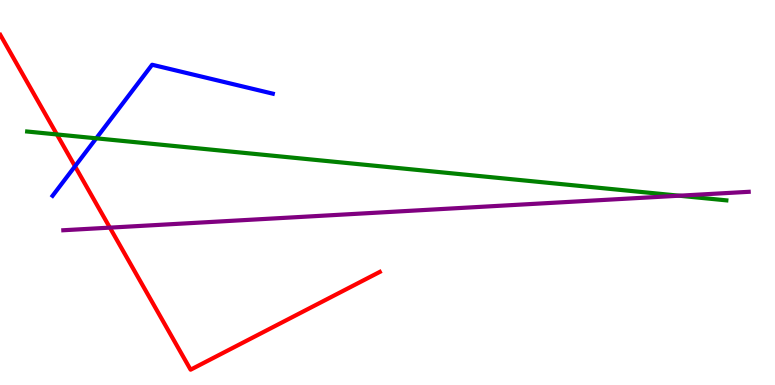[{'lines': ['blue', 'red'], 'intersections': [{'x': 0.968, 'y': 5.68}]}, {'lines': ['green', 'red'], 'intersections': [{'x': 0.734, 'y': 6.51}]}, {'lines': ['purple', 'red'], 'intersections': [{'x': 1.42, 'y': 4.09}]}, {'lines': ['blue', 'green'], 'intersections': [{'x': 1.24, 'y': 6.41}]}, {'lines': ['blue', 'purple'], 'intersections': []}, {'lines': ['green', 'purple'], 'intersections': [{'x': 8.76, 'y': 4.92}]}]